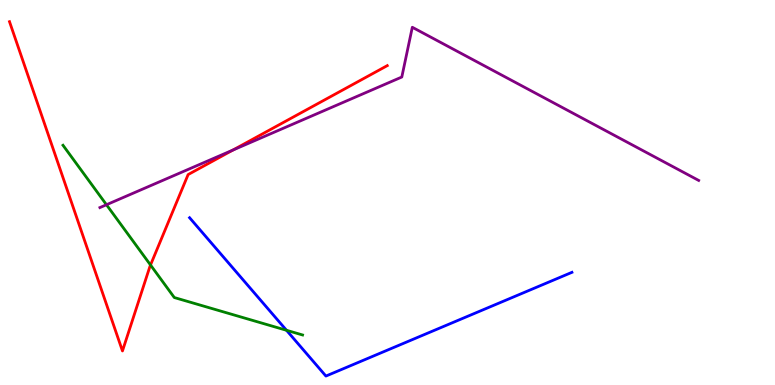[{'lines': ['blue', 'red'], 'intersections': []}, {'lines': ['green', 'red'], 'intersections': [{'x': 1.94, 'y': 3.12}]}, {'lines': ['purple', 'red'], 'intersections': [{'x': 3.01, 'y': 6.1}]}, {'lines': ['blue', 'green'], 'intersections': [{'x': 3.7, 'y': 1.42}]}, {'lines': ['blue', 'purple'], 'intersections': []}, {'lines': ['green', 'purple'], 'intersections': [{'x': 1.37, 'y': 4.68}]}]